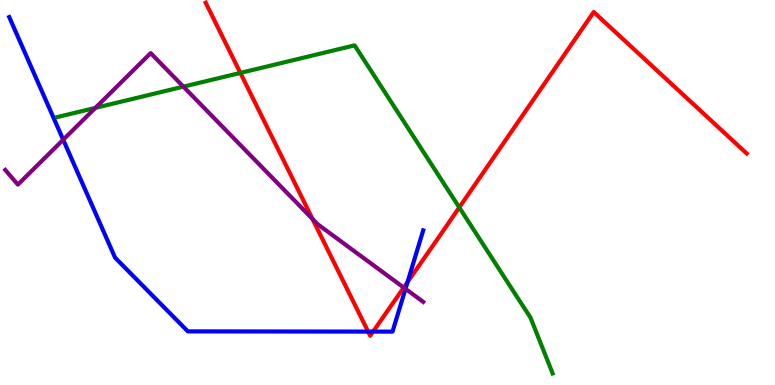[{'lines': ['blue', 'red'], 'intersections': [{'x': 4.75, 'y': 1.39}, {'x': 4.81, 'y': 1.39}, {'x': 5.26, 'y': 2.67}]}, {'lines': ['green', 'red'], 'intersections': [{'x': 3.1, 'y': 8.11}, {'x': 5.93, 'y': 4.61}]}, {'lines': ['purple', 'red'], 'intersections': [{'x': 4.03, 'y': 4.31}, {'x': 5.21, 'y': 2.53}]}, {'lines': ['blue', 'green'], 'intersections': []}, {'lines': ['blue', 'purple'], 'intersections': [{'x': 0.816, 'y': 6.37}, {'x': 5.23, 'y': 2.5}]}, {'lines': ['green', 'purple'], 'intersections': [{'x': 1.23, 'y': 7.2}, {'x': 2.37, 'y': 7.75}]}]